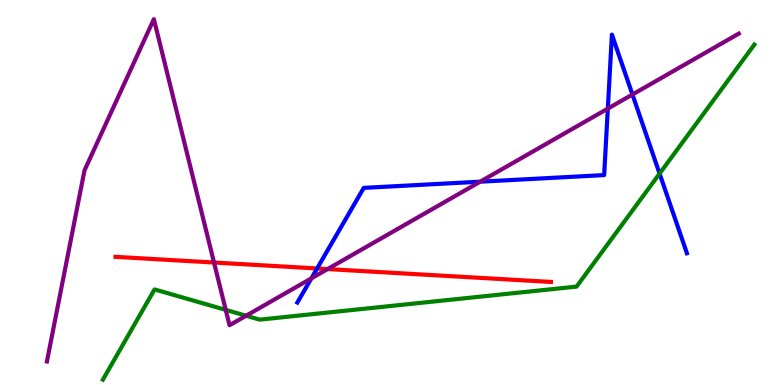[{'lines': ['blue', 'red'], 'intersections': [{'x': 4.09, 'y': 3.03}]}, {'lines': ['green', 'red'], 'intersections': []}, {'lines': ['purple', 'red'], 'intersections': [{'x': 2.76, 'y': 3.18}, {'x': 4.23, 'y': 3.01}]}, {'lines': ['blue', 'green'], 'intersections': [{'x': 8.51, 'y': 5.49}]}, {'lines': ['blue', 'purple'], 'intersections': [{'x': 4.02, 'y': 2.77}, {'x': 6.2, 'y': 5.28}, {'x': 7.84, 'y': 7.18}, {'x': 8.16, 'y': 7.55}]}, {'lines': ['green', 'purple'], 'intersections': [{'x': 2.91, 'y': 1.95}, {'x': 3.18, 'y': 1.8}]}]